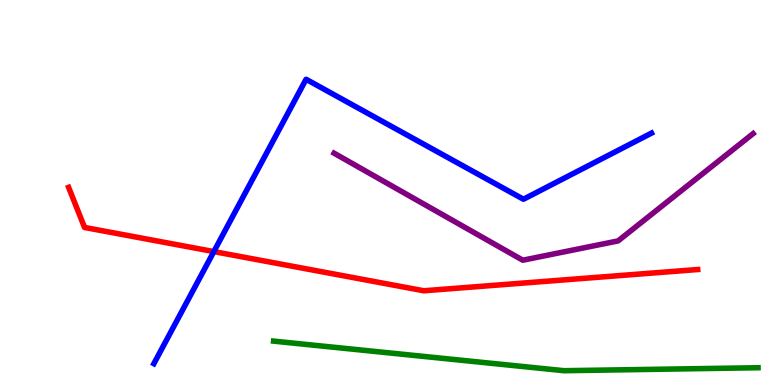[{'lines': ['blue', 'red'], 'intersections': [{'x': 2.76, 'y': 3.47}]}, {'lines': ['green', 'red'], 'intersections': []}, {'lines': ['purple', 'red'], 'intersections': []}, {'lines': ['blue', 'green'], 'intersections': []}, {'lines': ['blue', 'purple'], 'intersections': []}, {'lines': ['green', 'purple'], 'intersections': []}]